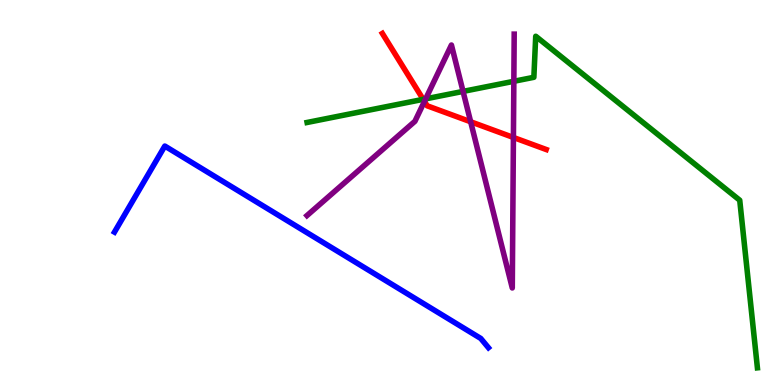[{'lines': ['blue', 'red'], 'intersections': []}, {'lines': ['green', 'red'], 'intersections': [{'x': 5.46, 'y': 7.42}]}, {'lines': ['purple', 'red'], 'intersections': [{'x': 5.48, 'y': 7.37}, {'x': 6.07, 'y': 6.84}, {'x': 6.62, 'y': 6.43}]}, {'lines': ['blue', 'green'], 'intersections': []}, {'lines': ['blue', 'purple'], 'intersections': []}, {'lines': ['green', 'purple'], 'intersections': [{'x': 5.49, 'y': 7.43}, {'x': 5.97, 'y': 7.63}, {'x': 6.63, 'y': 7.89}]}]